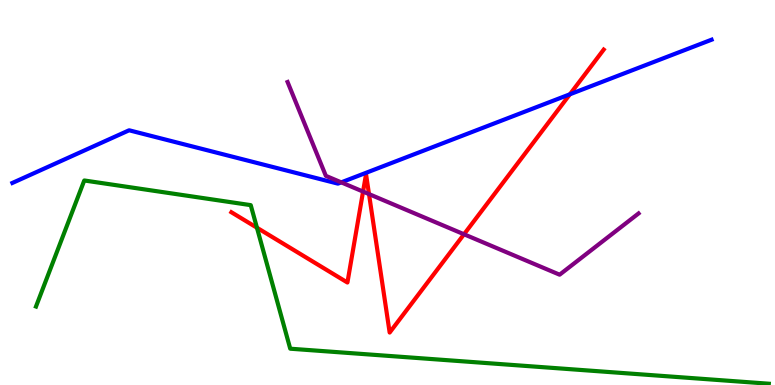[{'lines': ['blue', 'red'], 'intersections': [{'x': 7.35, 'y': 7.55}]}, {'lines': ['green', 'red'], 'intersections': [{'x': 3.32, 'y': 4.09}]}, {'lines': ['purple', 'red'], 'intersections': [{'x': 4.68, 'y': 5.02}, {'x': 4.76, 'y': 4.96}, {'x': 5.99, 'y': 3.92}]}, {'lines': ['blue', 'green'], 'intersections': []}, {'lines': ['blue', 'purple'], 'intersections': [{'x': 4.4, 'y': 5.26}]}, {'lines': ['green', 'purple'], 'intersections': []}]